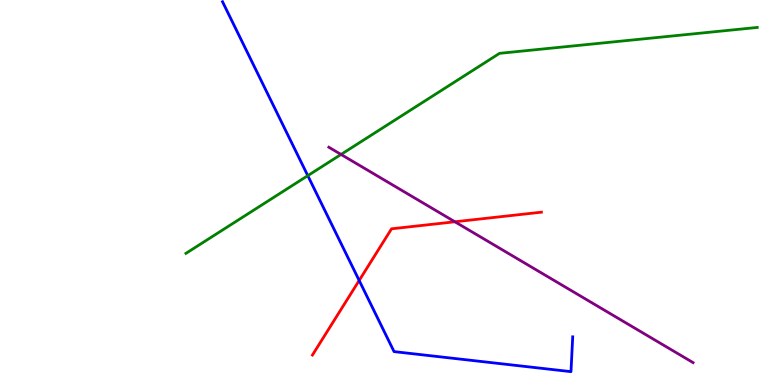[{'lines': ['blue', 'red'], 'intersections': [{'x': 4.63, 'y': 2.72}]}, {'lines': ['green', 'red'], 'intersections': []}, {'lines': ['purple', 'red'], 'intersections': [{'x': 5.87, 'y': 4.24}]}, {'lines': ['blue', 'green'], 'intersections': [{'x': 3.97, 'y': 5.44}]}, {'lines': ['blue', 'purple'], 'intersections': []}, {'lines': ['green', 'purple'], 'intersections': [{'x': 4.4, 'y': 5.99}]}]